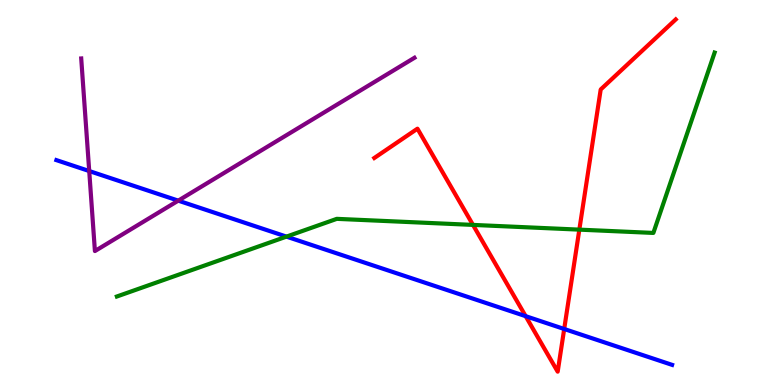[{'lines': ['blue', 'red'], 'intersections': [{'x': 6.78, 'y': 1.79}, {'x': 7.28, 'y': 1.45}]}, {'lines': ['green', 'red'], 'intersections': [{'x': 6.1, 'y': 4.16}, {'x': 7.48, 'y': 4.04}]}, {'lines': ['purple', 'red'], 'intersections': []}, {'lines': ['blue', 'green'], 'intersections': [{'x': 3.7, 'y': 3.85}]}, {'lines': ['blue', 'purple'], 'intersections': [{'x': 1.15, 'y': 5.56}, {'x': 2.3, 'y': 4.79}]}, {'lines': ['green', 'purple'], 'intersections': []}]